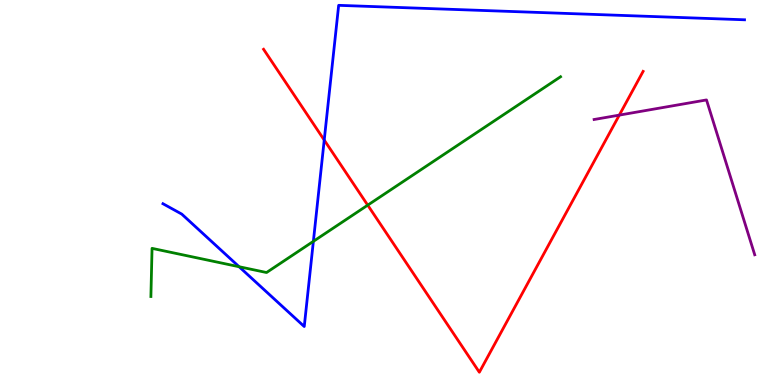[{'lines': ['blue', 'red'], 'intersections': [{'x': 4.18, 'y': 6.36}]}, {'lines': ['green', 'red'], 'intersections': [{'x': 4.74, 'y': 4.67}]}, {'lines': ['purple', 'red'], 'intersections': [{'x': 7.99, 'y': 7.01}]}, {'lines': ['blue', 'green'], 'intersections': [{'x': 3.09, 'y': 3.07}, {'x': 4.04, 'y': 3.73}]}, {'lines': ['blue', 'purple'], 'intersections': []}, {'lines': ['green', 'purple'], 'intersections': []}]